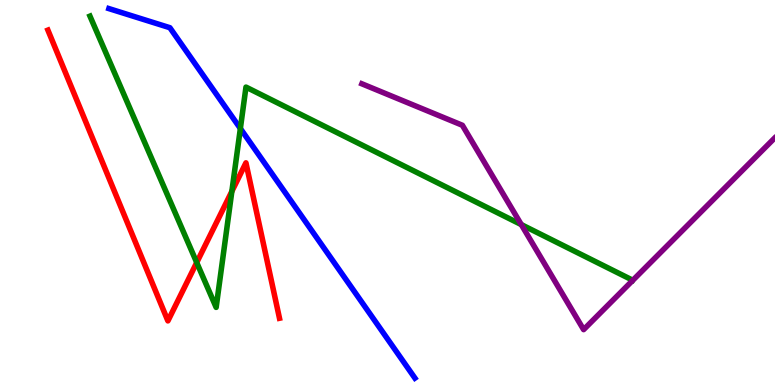[{'lines': ['blue', 'red'], 'intersections': []}, {'lines': ['green', 'red'], 'intersections': [{'x': 2.54, 'y': 3.18}, {'x': 2.99, 'y': 5.03}]}, {'lines': ['purple', 'red'], 'intersections': []}, {'lines': ['blue', 'green'], 'intersections': [{'x': 3.1, 'y': 6.66}]}, {'lines': ['blue', 'purple'], 'intersections': []}, {'lines': ['green', 'purple'], 'intersections': [{'x': 6.73, 'y': 4.17}]}]